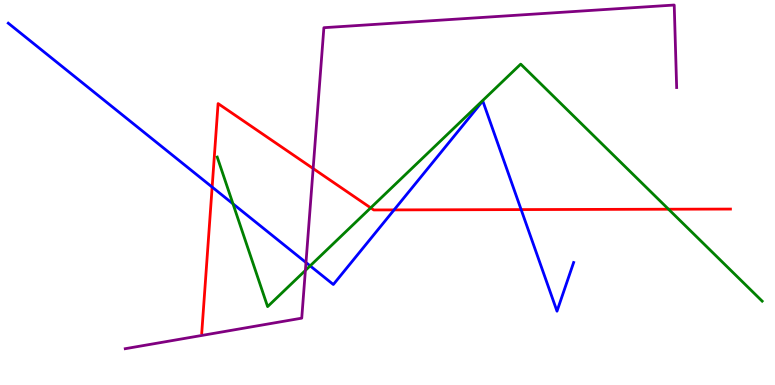[{'lines': ['blue', 'red'], 'intersections': [{'x': 2.74, 'y': 5.14}, {'x': 5.08, 'y': 4.55}, {'x': 6.72, 'y': 4.56}]}, {'lines': ['green', 'red'], 'intersections': [{'x': 4.78, 'y': 4.6}, {'x': 8.63, 'y': 4.57}]}, {'lines': ['purple', 'red'], 'intersections': [{'x': 4.04, 'y': 5.62}]}, {'lines': ['blue', 'green'], 'intersections': [{'x': 3.01, 'y': 4.71}, {'x': 4.0, 'y': 3.09}]}, {'lines': ['blue', 'purple'], 'intersections': [{'x': 3.95, 'y': 3.18}]}, {'lines': ['green', 'purple'], 'intersections': [{'x': 3.94, 'y': 2.98}]}]